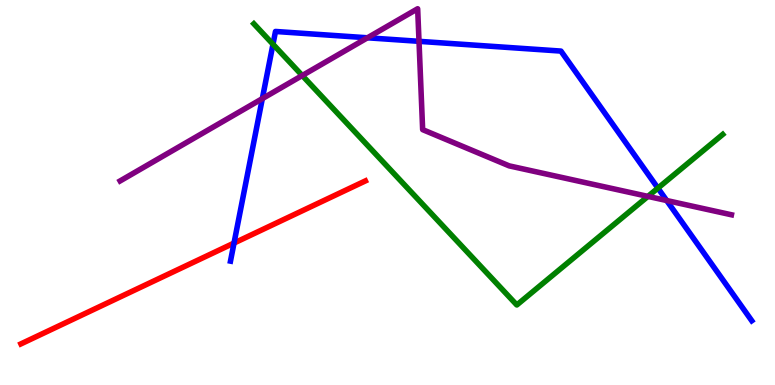[{'lines': ['blue', 'red'], 'intersections': [{'x': 3.02, 'y': 3.69}]}, {'lines': ['green', 'red'], 'intersections': []}, {'lines': ['purple', 'red'], 'intersections': []}, {'lines': ['blue', 'green'], 'intersections': [{'x': 3.52, 'y': 8.85}, {'x': 8.49, 'y': 5.11}]}, {'lines': ['blue', 'purple'], 'intersections': [{'x': 3.38, 'y': 7.44}, {'x': 4.74, 'y': 9.02}, {'x': 5.41, 'y': 8.93}, {'x': 8.6, 'y': 4.79}]}, {'lines': ['green', 'purple'], 'intersections': [{'x': 3.9, 'y': 8.04}, {'x': 8.36, 'y': 4.9}]}]